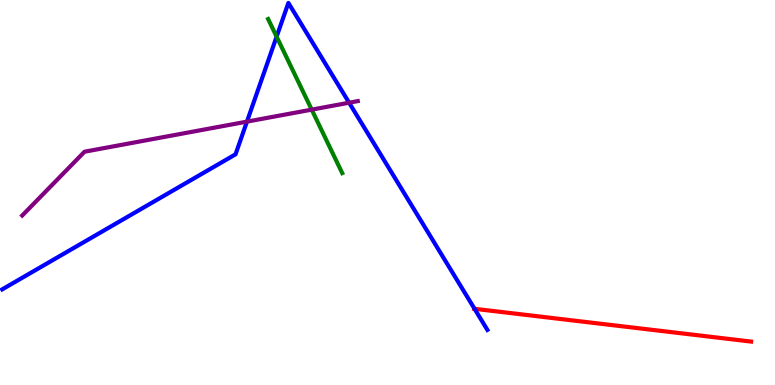[{'lines': ['blue', 'red'], 'intersections': [{'x': 6.12, 'y': 1.98}]}, {'lines': ['green', 'red'], 'intersections': []}, {'lines': ['purple', 'red'], 'intersections': []}, {'lines': ['blue', 'green'], 'intersections': [{'x': 3.57, 'y': 9.05}]}, {'lines': ['blue', 'purple'], 'intersections': [{'x': 3.19, 'y': 6.84}, {'x': 4.5, 'y': 7.33}]}, {'lines': ['green', 'purple'], 'intersections': [{'x': 4.02, 'y': 7.15}]}]